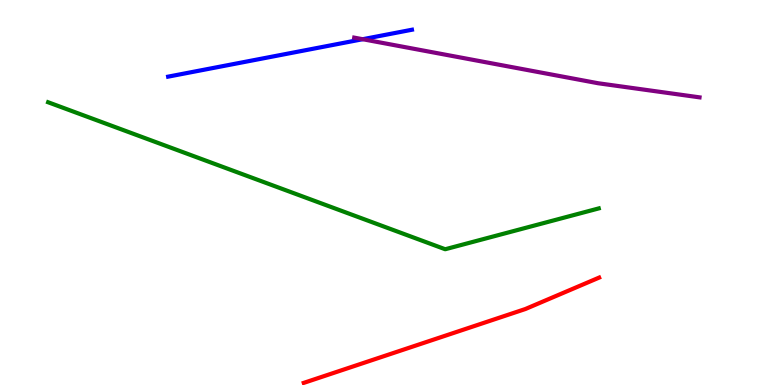[{'lines': ['blue', 'red'], 'intersections': []}, {'lines': ['green', 'red'], 'intersections': []}, {'lines': ['purple', 'red'], 'intersections': []}, {'lines': ['blue', 'green'], 'intersections': []}, {'lines': ['blue', 'purple'], 'intersections': [{'x': 4.68, 'y': 8.98}]}, {'lines': ['green', 'purple'], 'intersections': []}]